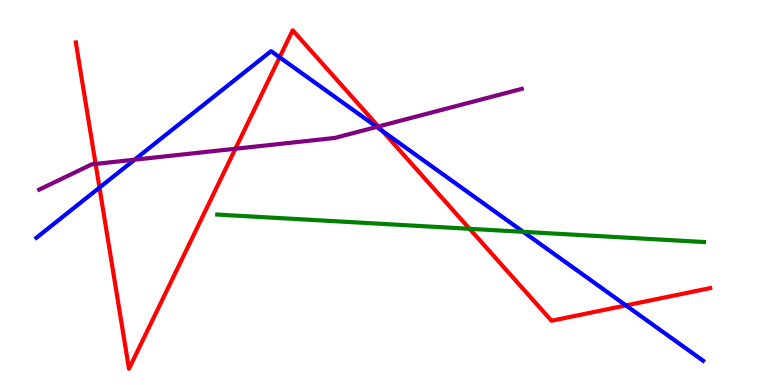[{'lines': ['blue', 'red'], 'intersections': [{'x': 1.28, 'y': 5.13}, {'x': 3.61, 'y': 8.51}, {'x': 4.93, 'y': 6.6}, {'x': 8.08, 'y': 2.07}]}, {'lines': ['green', 'red'], 'intersections': [{'x': 6.06, 'y': 4.06}]}, {'lines': ['purple', 'red'], 'intersections': [{'x': 1.23, 'y': 5.74}, {'x': 3.04, 'y': 6.14}, {'x': 4.88, 'y': 6.71}]}, {'lines': ['blue', 'green'], 'intersections': [{'x': 6.75, 'y': 3.98}]}, {'lines': ['blue', 'purple'], 'intersections': [{'x': 1.74, 'y': 5.85}, {'x': 4.86, 'y': 6.7}]}, {'lines': ['green', 'purple'], 'intersections': []}]